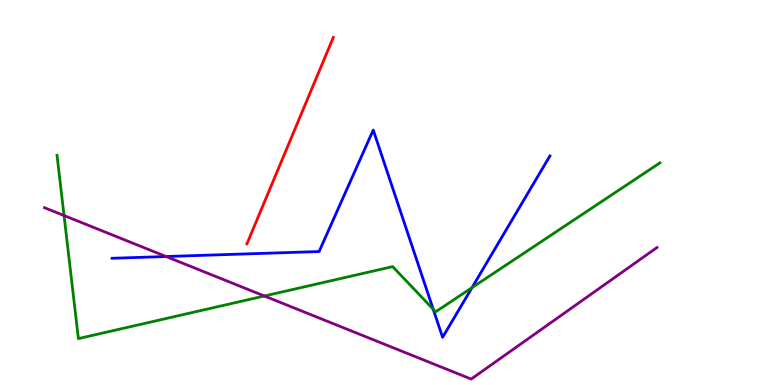[{'lines': ['blue', 'red'], 'intersections': []}, {'lines': ['green', 'red'], 'intersections': []}, {'lines': ['purple', 'red'], 'intersections': []}, {'lines': ['blue', 'green'], 'intersections': [{'x': 5.59, 'y': 1.97}, {'x': 6.09, 'y': 2.53}]}, {'lines': ['blue', 'purple'], 'intersections': [{'x': 2.14, 'y': 3.34}]}, {'lines': ['green', 'purple'], 'intersections': [{'x': 0.826, 'y': 4.4}, {'x': 3.41, 'y': 2.31}]}]